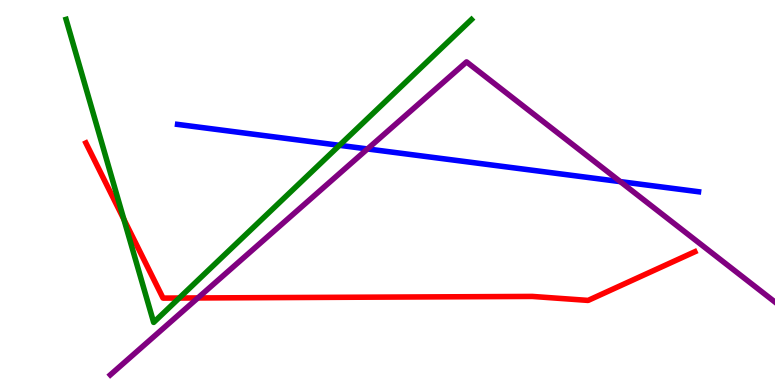[{'lines': ['blue', 'red'], 'intersections': []}, {'lines': ['green', 'red'], 'intersections': [{'x': 1.6, 'y': 4.3}, {'x': 2.31, 'y': 2.26}]}, {'lines': ['purple', 'red'], 'intersections': [{'x': 2.55, 'y': 2.26}]}, {'lines': ['blue', 'green'], 'intersections': [{'x': 4.38, 'y': 6.23}]}, {'lines': ['blue', 'purple'], 'intersections': [{'x': 4.74, 'y': 6.13}, {'x': 8.0, 'y': 5.28}]}, {'lines': ['green', 'purple'], 'intersections': []}]